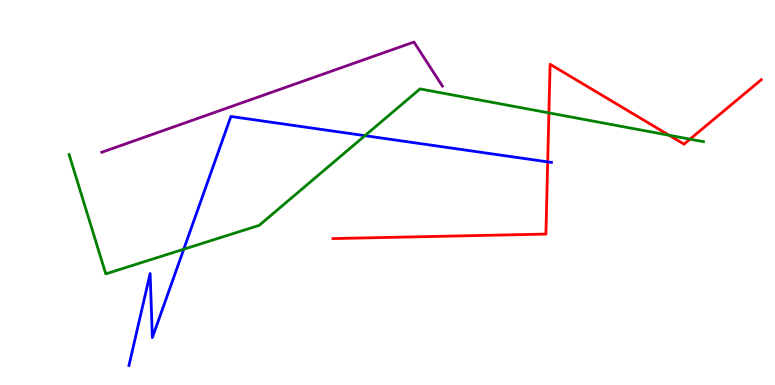[{'lines': ['blue', 'red'], 'intersections': [{'x': 7.07, 'y': 5.8}]}, {'lines': ['green', 'red'], 'intersections': [{'x': 7.08, 'y': 7.07}, {'x': 8.63, 'y': 6.49}, {'x': 8.9, 'y': 6.39}]}, {'lines': ['purple', 'red'], 'intersections': []}, {'lines': ['blue', 'green'], 'intersections': [{'x': 2.37, 'y': 3.53}, {'x': 4.71, 'y': 6.48}]}, {'lines': ['blue', 'purple'], 'intersections': []}, {'lines': ['green', 'purple'], 'intersections': []}]